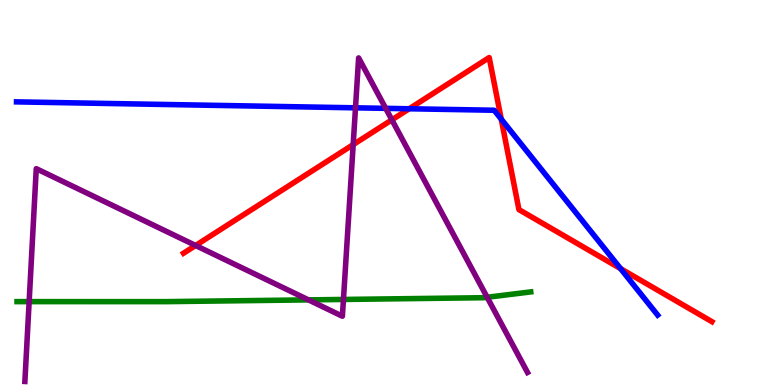[{'lines': ['blue', 'red'], 'intersections': [{'x': 5.28, 'y': 7.17}, {'x': 6.47, 'y': 6.91}, {'x': 8.01, 'y': 3.02}]}, {'lines': ['green', 'red'], 'intersections': []}, {'lines': ['purple', 'red'], 'intersections': [{'x': 2.52, 'y': 3.62}, {'x': 4.56, 'y': 6.24}, {'x': 5.06, 'y': 6.89}]}, {'lines': ['blue', 'green'], 'intersections': []}, {'lines': ['blue', 'purple'], 'intersections': [{'x': 4.59, 'y': 7.2}, {'x': 4.98, 'y': 7.19}]}, {'lines': ['green', 'purple'], 'intersections': [{'x': 0.376, 'y': 2.17}, {'x': 3.98, 'y': 2.21}, {'x': 4.43, 'y': 2.22}, {'x': 6.29, 'y': 2.28}]}]